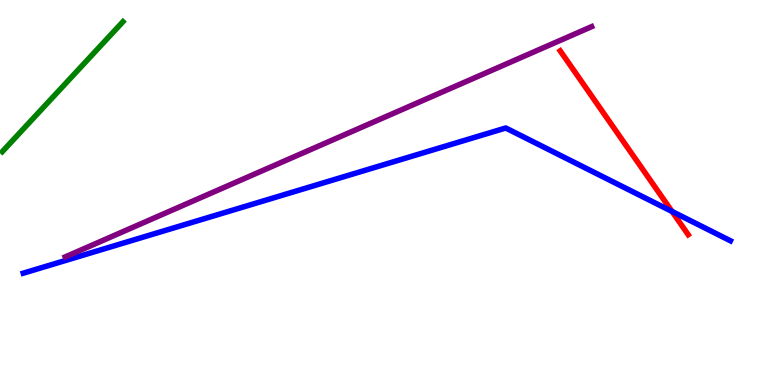[{'lines': ['blue', 'red'], 'intersections': [{'x': 8.67, 'y': 4.51}]}, {'lines': ['green', 'red'], 'intersections': []}, {'lines': ['purple', 'red'], 'intersections': []}, {'lines': ['blue', 'green'], 'intersections': []}, {'lines': ['blue', 'purple'], 'intersections': []}, {'lines': ['green', 'purple'], 'intersections': []}]